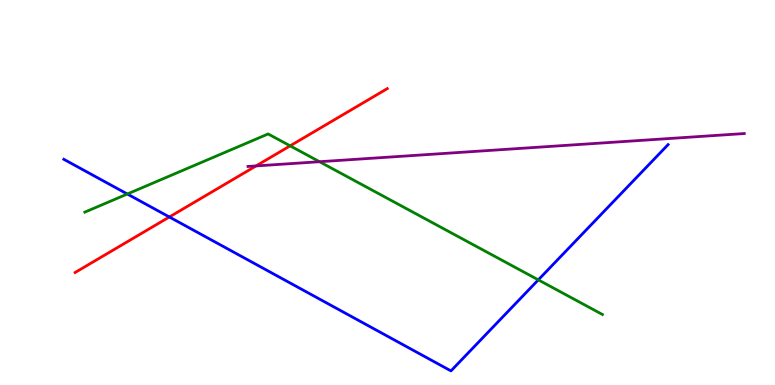[{'lines': ['blue', 'red'], 'intersections': [{'x': 2.19, 'y': 4.36}]}, {'lines': ['green', 'red'], 'intersections': [{'x': 3.74, 'y': 6.21}]}, {'lines': ['purple', 'red'], 'intersections': [{'x': 3.3, 'y': 5.69}]}, {'lines': ['blue', 'green'], 'intersections': [{'x': 1.64, 'y': 4.96}, {'x': 6.95, 'y': 2.73}]}, {'lines': ['blue', 'purple'], 'intersections': []}, {'lines': ['green', 'purple'], 'intersections': [{'x': 4.12, 'y': 5.8}]}]